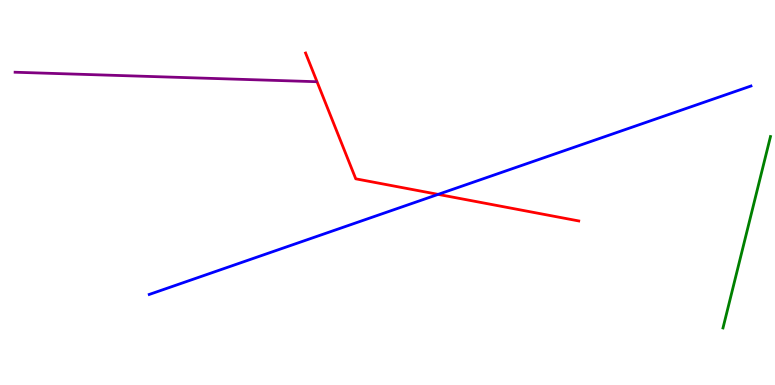[{'lines': ['blue', 'red'], 'intersections': [{'x': 5.65, 'y': 4.95}]}, {'lines': ['green', 'red'], 'intersections': []}, {'lines': ['purple', 'red'], 'intersections': []}, {'lines': ['blue', 'green'], 'intersections': []}, {'lines': ['blue', 'purple'], 'intersections': []}, {'lines': ['green', 'purple'], 'intersections': []}]